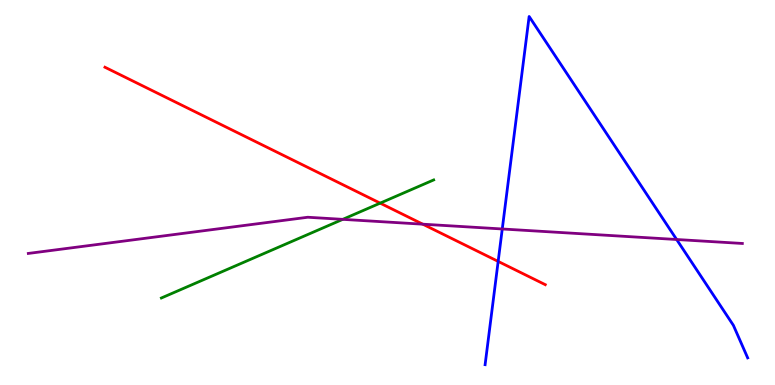[{'lines': ['blue', 'red'], 'intersections': [{'x': 6.43, 'y': 3.21}]}, {'lines': ['green', 'red'], 'intersections': [{'x': 4.91, 'y': 4.72}]}, {'lines': ['purple', 'red'], 'intersections': [{'x': 5.46, 'y': 4.18}]}, {'lines': ['blue', 'green'], 'intersections': []}, {'lines': ['blue', 'purple'], 'intersections': [{'x': 6.48, 'y': 4.05}, {'x': 8.73, 'y': 3.78}]}, {'lines': ['green', 'purple'], 'intersections': [{'x': 4.42, 'y': 4.3}]}]